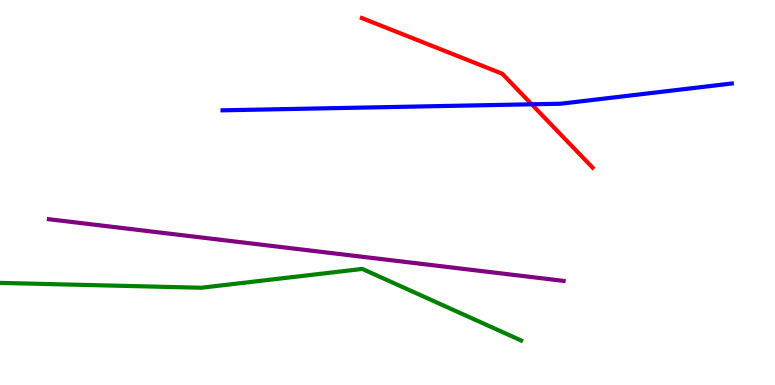[{'lines': ['blue', 'red'], 'intersections': [{'x': 6.86, 'y': 7.29}]}, {'lines': ['green', 'red'], 'intersections': []}, {'lines': ['purple', 'red'], 'intersections': []}, {'lines': ['blue', 'green'], 'intersections': []}, {'lines': ['blue', 'purple'], 'intersections': []}, {'lines': ['green', 'purple'], 'intersections': []}]